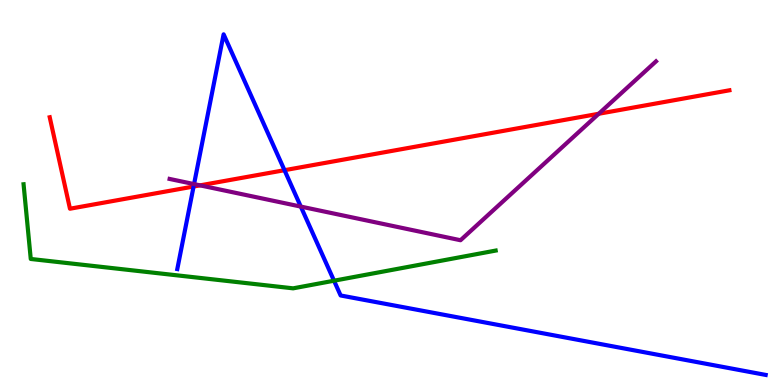[{'lines': ['blue', 'red'], 'intersections': [{'x': 2.5, 'y': 5.16}, {'x': 3.67, 'y': 5.58}]}, {'lines': ['green', 'red'], 'intersections': []}, {'lines': ['purple', 'red'], 'intersections': [{'x': 2.58, 'y': 5.19}, {'x': 7.73, 'y': 7.05}]}, {'lines': ['blue', 'green'], 'intersections': [{'x': 4.31, 'y': 2.71}]}, {'lines': ['blue', 'purple'], 'intersections': [{'x': 2.5, 'y': 5.22}, {'x': 3.88, 'y': 4.63}]}, {'lines': ['green', 'purple'], 'intersections': []}]